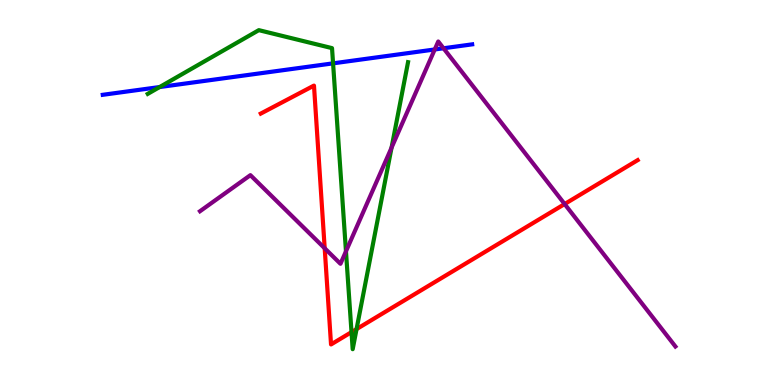[{'lines': ['blue', 'red'], 'intersections': []}, {'lines': ['green', 'red'], 'intersections': [{'x': 4.54, 'y': 1.37}, {'x': 4.6, 'y': 1.45}]}, {'lines': ['purple', 'red'], 'intersections': [{'x': 4.19, 'y': 3.55}, {'x': 7.29, 'y': 4.7}]}, {'lines': ['blue', 'green'], 'intersections': [{'x': 2.06, 'y': 7.74}, {'x': 4.3, 'y': 8.35}]}, {'lines': ['blue', 'purple'], 'intersections': [{'x': 5.61, 'y': 8.72}, {'x': 5.72, 'y': 8.75}]}, {'lines': ['green', 'purple'], 'intersections': [{'x': 4.46, 'y': 3.47}, {'x': 5.05, 'y': 6.16}]}]